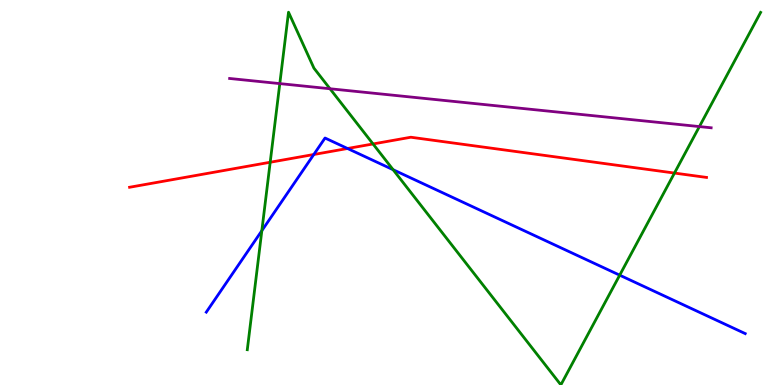[{'lines': ['blue', 'red'], 'intersections': [{'x': 4.05, 'y': 5.99}, {'x': 4.48, 'y': 6.14}]}, {'lines': ['green', 'red'], 'intersections': [{'x': 3.49, 'y': 5.79}, {'x': 4.81, 'y': 6.26}, {'x': 8.7, 'y': 5.5}]}, {'lines': ['purple', 'red'], 'intersections': []}, {'lines': ['blue', 'green'], 'intersections': [{'x': 3.38, 'y': 4.01}, {'x': 5.07, 'y': 5.59}, {'x': 8.0, 'y': 2.85}]}, {'lines': ['blue', 'purple'], 'intersections': []}, {'lines': ['green', 'purple'], 'intersections': [{'x': 3.61, 'y': 7.83}, {'x': 4.26, 'y': 7.69}, {'x': 9.02, 'y': 6.71}]}]